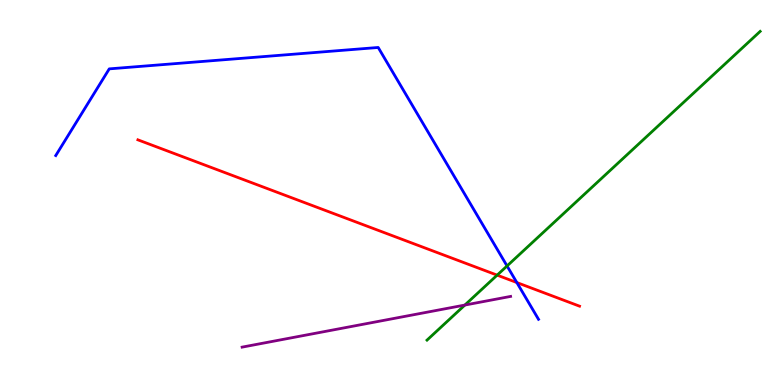[{'lines': ['blue', 'red'], 'intersections': [{'x': 6.67, 'y': 2.66}]}, {'lines': ['green', 'red'], 'intersections': [{'x': 6.41, 'y': 2.85}]}, {'lines': ['purple', 'red'], 'intersections': []}, {'lines': ['blue', 'green'], 'intersections': [{'x': 6.54, 'y': 3.09}]}, {'lines': ['blue', 'purple'], 'intersections': []}, {'lines': ['green', 'purple'], 'intersections': [{'x': 6.0, 'y': 2.08}]}]